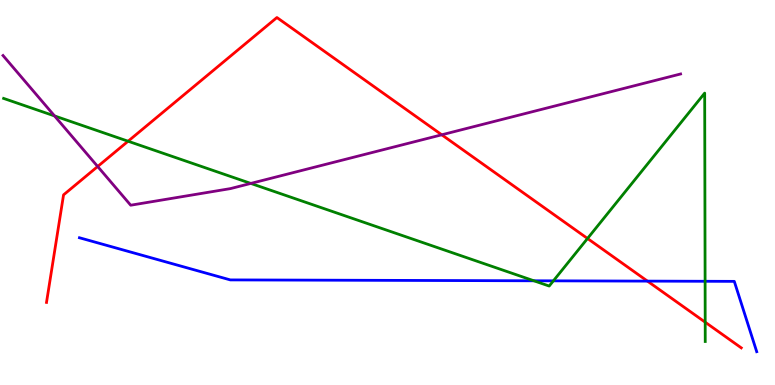[{'lines': ['blue', 'red'], 'intersections': [{'x': 8.35, 'y': 2.7}]}, {'lines': ['green', 'red'], 'intersections': [{'x': 1.65, 'y': 6.33}, {'x': 7.58, 'y': 3.81}, {'x': 9.1, 'y': 1.63}]}, {'lines': ['purple', 'red'], 'intersections': [{'x': 1.26, 'y': 5.68}, {'x': 5.7, 'y': 6.5}]}, {'lines': ['blue', 'green'], 'intersections': [{'x': 6.89, 'y': 2.71}, {'x': 7.14, 'y': 2.71}, {'x': 9.1, 'y': 2.69}]}, {'lines': ['blue', 'purple'], 'intersections': []}, {'lines': ['green', 'purple'], 'intersections': [{'x': 0.704, 'y': 6.99}, {'x': 3.24, 'y': 5.24}]}]